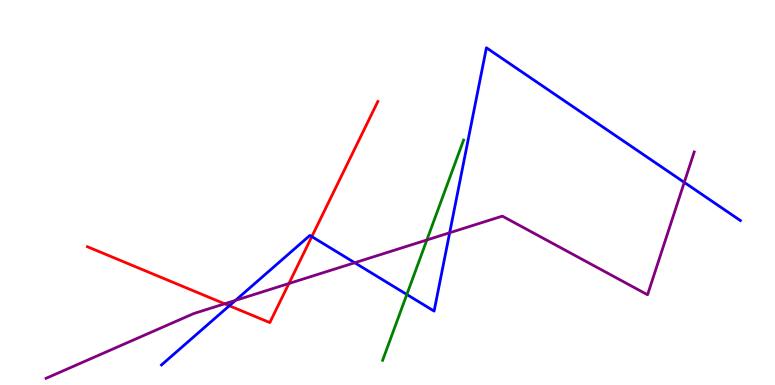[{'lines': ['blue', 'red'], 'intersections': [{'x': 2.96, 'y': 2.06}, {'x': 4.02, 'y': 3.85}]}, {'lines': ['green', 'red'], 'intersections': []}, {'lines': ['purple', 'red'], 'intersections': [{'x': 2.9, 'y': 2.11}, {'x': 3.73, 'y': 2.64}]}, {'lines': ['blue', 'green'], 'intersections': [{'x': 5.25, 'y': 2.35}]}, {'lines': ['blue', 'purple'], 'intersections': [{'x': 3.04, 'y': 2.2}, {'x': 4.58, 'y': 3.18}, {'x': 5.8, 'y': 3.95}, {'x': 8.83, 'y': 5.26}]}, {'lines': ['green', 'purple'], 'intersections': [{'x': 5.51, 'y': 3.77}]}]